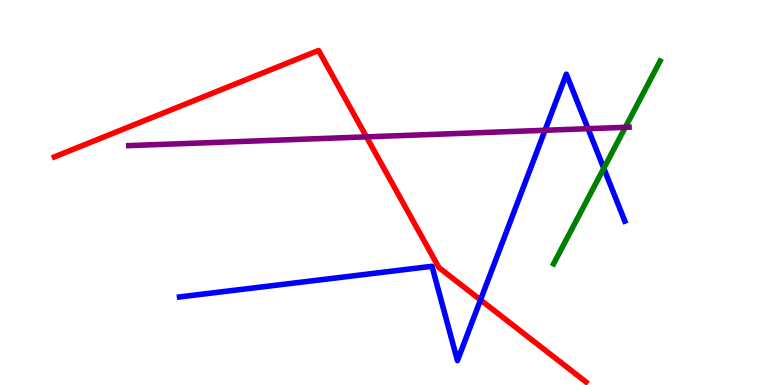[{'lines': ['blue', 'red'], 'intersections': [{'x': 6.2, 'y': 2.21}]}, {'lines': ['green', 'red'], 'intersections': []}, {'lines': ['purple', 'red'], 'intersections': [{'x': 4.73, 'y': 6.45}]}, {'lines': ['blue', 'green'], 'intersections': [{'x': 7.79, 'y': 5.63}]}, {'lines': ['blue', 'purple'], 'intersections': [{'x': 7.03, 'y': 6.62}, {'x': 7.59, 'y': 6.66}]}, {'lines': ['green', 'purple'], 'intersections': [{'x': 8.07, 'y': 6.69}]}]